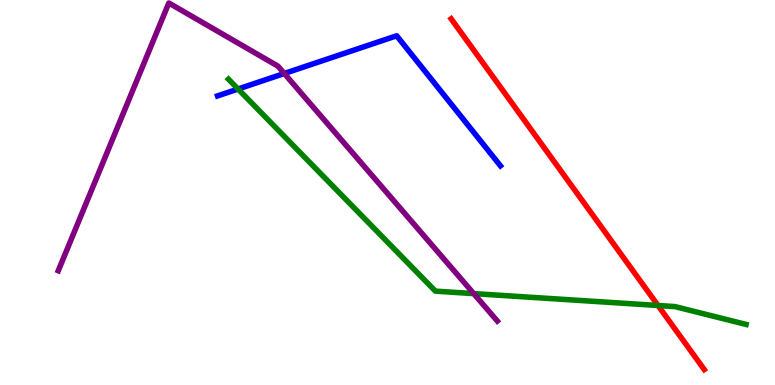[{'lines': ['blue', 'red'], 'intersections': []}, {'lines': ['green', 'red'], 'intersections': [{'x': 8.49, 'y': 2.07}]}, {'lines': ['purple', 'red'], 'intersections': []}, {'lines': ['blue', 'green'], 'intersections': [{'x': 3.07, 'y': 7.69}]}, {'lines': ['blue', 'purple'], 'intersections': [{'x': 3.67, 'y': 8.09}]}, {'lines': ['green', 'purple'], 'intersections': [{'x': 6.11, 'y': 2.37}]}]